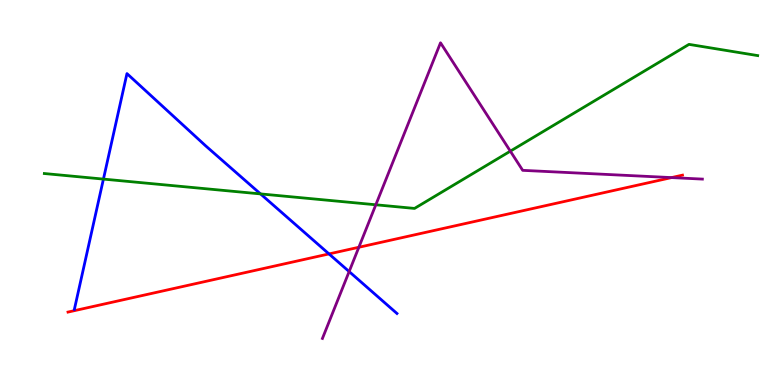[{'lines': ['blue', 'red'], 'intersections': [{'x': 4.25, 'y': 3.4}]}, {'lines': ['green', 'red'], 'intersections': []}, {'lines': ['purple', 'red'], 'intersections': [{'x': 4.63, 'y': 3.58}, {'x': 8.66, 'y': 5.39}]}, {'lines': ['blue', 'green'], 'intersections': [{'x': 1.33, 'y': 5.35}, {'x': 3.36, 'y': 4.96}]}, {'lines': ['blue', 'purple'], 'intersections': [{'x': 4.51, 'y': 2.95}]}, {'lines': ['green', 'purple'], 'intersections': [{'x': 4.85, 'y': 4.68}, {'x': 6.58, 'y': 6.07}]}]